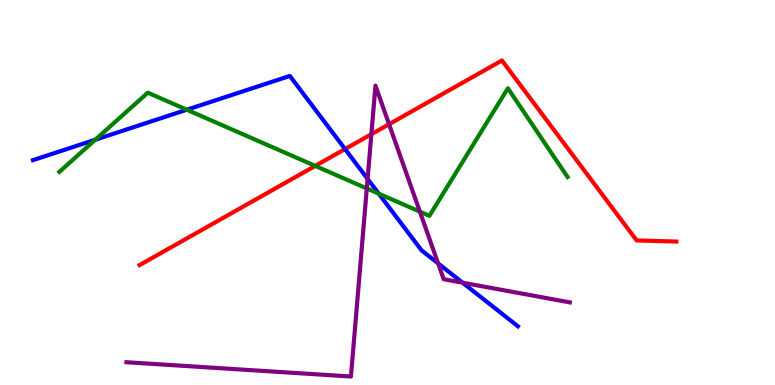[{'lines': ['blue', 'red'], 'intersections': [{'x': 4.45, 'y': 6.13}]}, {'lines': ['green', 'red'], 'intersections': [{'x': 4.07, 'y': 5.69}]}, {'lines': ['purple', 'red'], 'intersections': [{'x': 4.79, 'y': 6.51}, {'x': 5.02, 'y': 6.77}]}, {'lines': ['blue', 'green'], 'intersections': [{'x': 1.23, 'y': 6.37}, {'x': 2.41, 'y': 7.15}, {'x': 4.89, 'y': 4.97}]}, {'lines': ['blue', 'purple'], 'intersections': [{'x': 4.74, 'y': 5.35}, {'x': 5.65, 'y': 3.16}, {'x': 5.97, 'y': 2.66}]}, {'lines': ['green', 'purple'], 'intersections': [{'x': 4.73, 'y': 5.11}, {'x': 5.42, 'y': 4.5}]}]